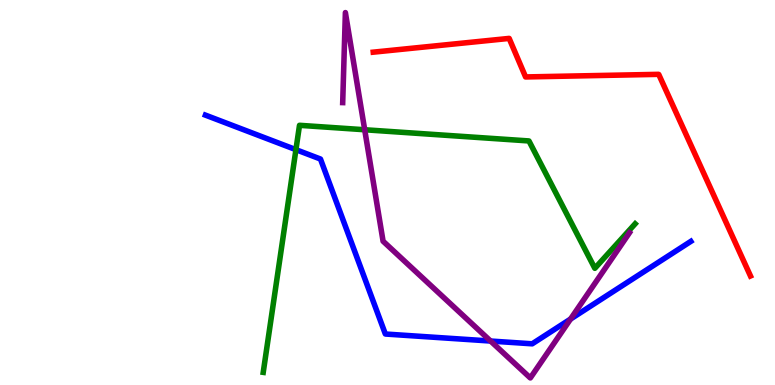[{'lines': ['blue', 'red'], 'intersections': []}, {'lines': ['green', 'red'], 'intersections': []}, {'lines': ['purple', 'red'], 'intersections': []}, {'lines': ['blue', 'green'], 'intersections': [{'x': 3.82, 'y': 6.11}]}, {'lines': ['blue', 'purple'], 'intersections': [{'x': 6.33, 'y': 1.14}, {'x': 7.36, 'y': 1.71}]}, {'lines': ['green', 'purple'], 'intersections': [{'x': 4.71, 'y': 6.63}]}]